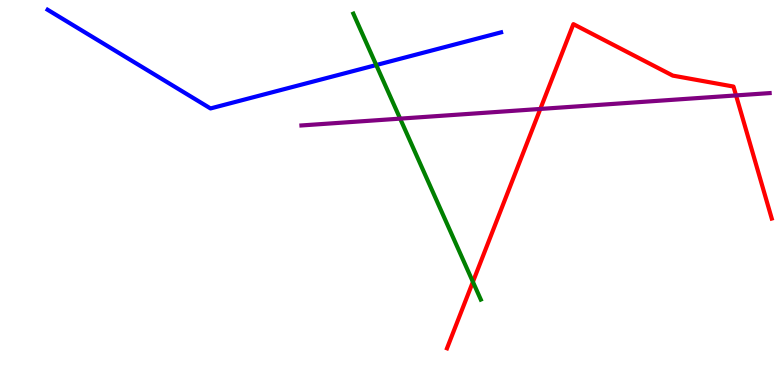[{'lines': ['blue', 'red'], 'intersections': []}, {'lines': ['green', 'red'], 'intersections': [{'x': 6.1, 'y': 2.68}]}, {'lines': ['purple', 'red'], 'intersections': [{'x': 6.97, 'y': 7.17}, {'x': 9.5, 'y': 7.52}]}, {'lines': ['blue', 'green'], 'intersections': [{'x': 4.85, 'y': 8.31}]}, {'lines': ['blue', 'purple'], 'intersections': []}, {'lines': ['green', 'purple'], 'intersections': [{'x': 5.16, 'y': 6.92}]}]